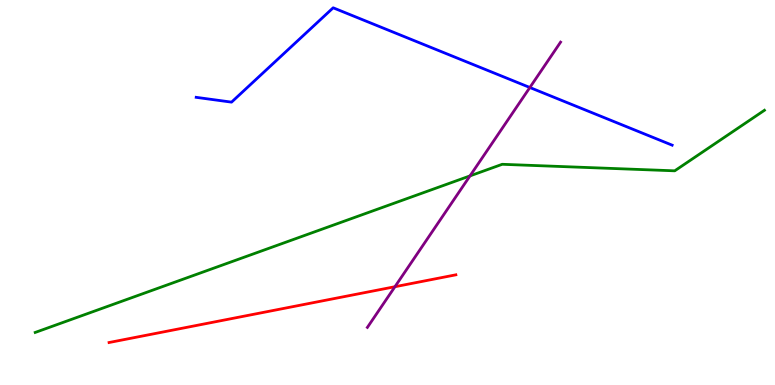[{'lines': ['blue', 'red'], 'intersections': []}, {'lines': ['green', 'red'], 'intersections': []}, {'lines': ['purple', 'red'], 'intersections': [{'x': 5.1, 'y': 2.55}]}, {'lines': ['blue', 'green'], 'intersections': []}, {'lines': ['blue', 'purple'], 'intersections': [{'x': 6.84, 'y': 7.73}]}, {'lines': ['green', 'purple'], 'intersections': [{'x': 6.06, 'y': 5.43}]}]